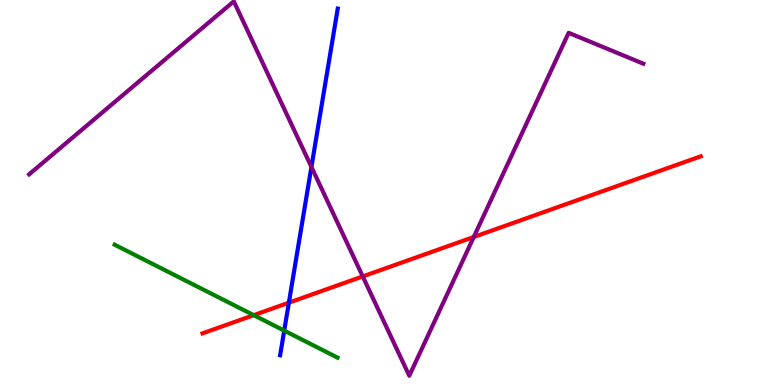[{'lines': ['blue', 'red'], 'intersections': [{'x': 3.73, 'y': 2.14}]}, {'lines': ['green', 'red'], 'intersections': [{'x': 3.27, 'y': 1.81}]}, {'lines': ['purple', 'red'], 'intersections': [{'x': 4.68, 'y': 2.82}, {'x': 6.11, 'y': 3.84}]}, {'lines': ['blue', 'green'], 'intersections': [{'x': 3.67, 'y': 1.41}]}, {'lines': ['blue', 'purple'], 'intersections': [{'x': 4.02, 'y': 5.66}]}, {'lines': ['green', 'purple'], 'intersections': []}]